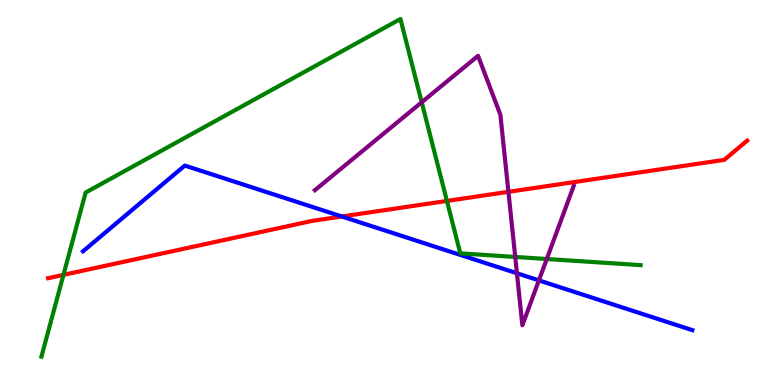[{'lines': ['blue', 'red'], 'intersections': [{'x': 4.41, 'y': 4.38}]}, {'lines': ['green', 'red'], 'intersections': [{'x': 0.819, 'y': 2.86}, {'x': 5.77, 'y': 4.78}]}, {'lines': ['purple', 'red'], 'intersections': [{'x': 6.56, 'y': 5.02}]}, {'lines': ['blue', 'green'], 'intersections': []}, {'lines': ['blue', 'purple'], 'intersections': [{'x': 6.67, 'y': 2.9}, {'x': 6.95, 'y': 2.72}]}, {'lines': ['green', 'purple'], 'intersections': [{'x': 5.44, 'y': 7.34}, {'x': 6.65, 'y': 3.33}, {'x': 7.06, 'y': 3.27}]}]